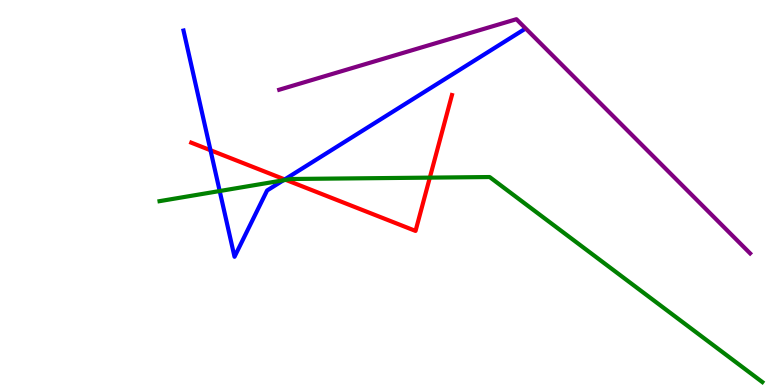[{'lines': ['blue', 'red'], 'intersections': [{'x': 2.72, 'y': 6.1}, {'x': 3.67, 'y': 5.34}]}, {'lines': ['green', 'red'], 'intersections': [{'x': 3.69, 'y': 5.33}, {'x': 5.55, 'y': 5.39}]}, {'lines': ['purple', 'red'], 'intersections': []}, {'lines': ['blue', 'green'], 'intersections': [{'x': 2.83, 'y': 5.04}, {'x': 3.66, 'y': 5.32}]}, {'lines': ['blue', 'purple'], 'intersections': []}, {'lines': ['green', 'purple'], 'intersections': []}]